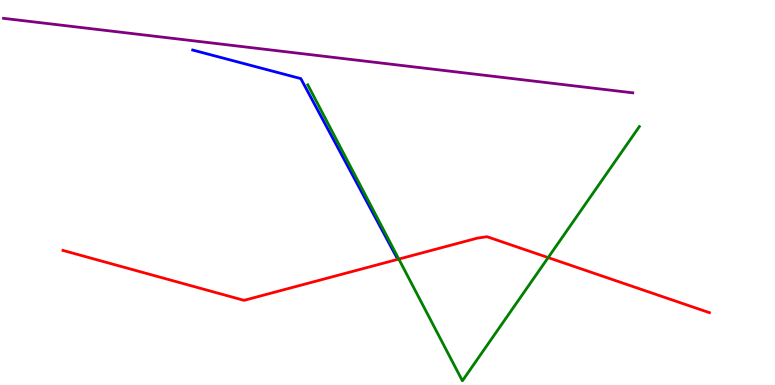[{'lines': ['blue', 'red'], 'intersections': []}, {'lines': ['green', 'red'], 'intersections': [{'x': 5.15, 'y': 3.27}, {'x': 7.07, 'y': 3.31}]}, {'lines': ['purple', 'red'], 'intersections': []}, {'lines': ['blue', 'green'], 'intersections': []}, {'lines': ['blue', 'purple'], 'intersections': []}, {'lines': ['green', 'purple'], 'intersections': []}]